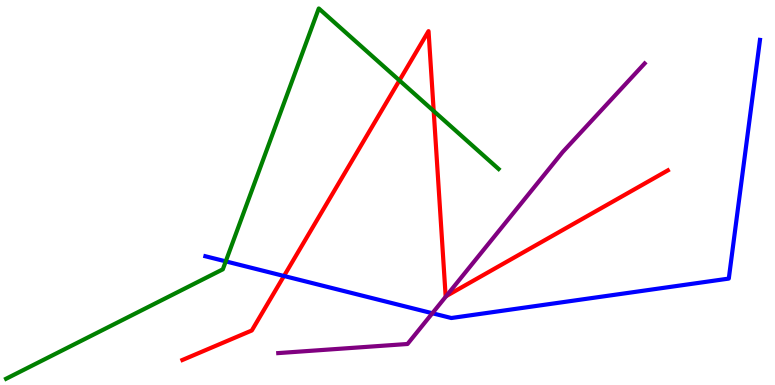[{'lines': ['blue', 'red'], 'intersections': [{'x': 3.66, 'y': 2.83}]}, {'lines': ['green', 'red'], 'intersections': [{'x': 5.15, 'y': 7.91}, {'x': 5.6, 'y': 7.12}]}, {'lines': ['purple', 'red'], 'intersections': [{'x': 5.76, 'y': 2.31}]}, {'lines': ['blue', 'green'], 'intersections': [{'x': 2.91, 'y': 3.21}]}, {'lines': ['blue', 'purple'], 'intersections': [{'x': 5.58, 'y': 1.86}]}, {'lines': ['green', 'purple'], 'intersections': []}]